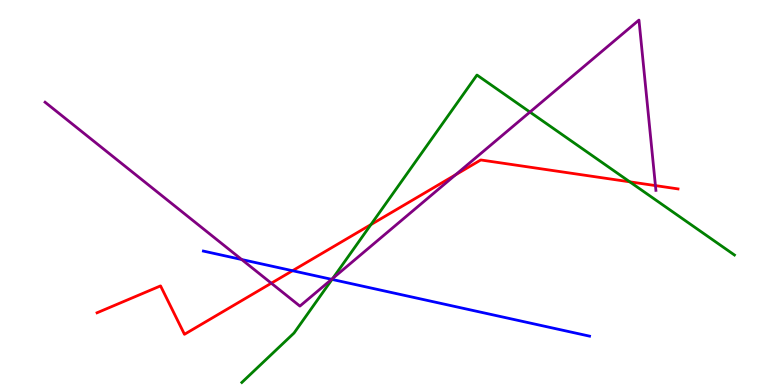[{'lines': ['blue', 'red'], 'intersections': [{'x': 3.77, 'y': 2.97}]}, {'lines': ['green', 'red'], 'intersections': [{'x': 4.79, 'y': 4.17}, {'x': 8.13, 'y': 5.28}]}, {'lines': ['purple', 'red'], 'intersections': [{'x': 3.5, 'y': 2.64}, {'x': 5.88, 'y': 5.46}, {'x': 8.46, 'y': 5.18}]}, {'lines': ['blue', 'green'], 'intersections': [{'x': 4.28, 'y': 2.74}]}, {'lines': ['blue', 'purple'], 'intersections': [{'x': 3.12, 'y': 3.26}, {'x': 4.28, 'y': 2.74}]}, {'lines': ['green', 'purple'], 'intersections': [{'x': 4.29, 'y': 2.77}, {'x': 6.84, 'y': 7.09}]}]